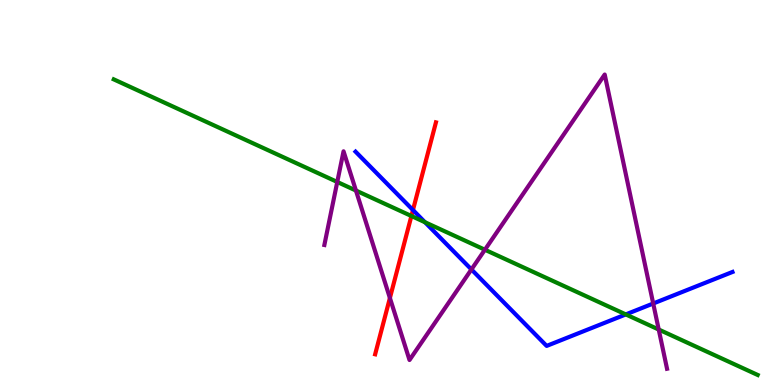[{'lines': ['blue', 'red'], 'intersections': [{'x': 5.33, 'y': 4.54}]}, {'lines': ['green', 'red'], 'intersections': [{'x': 5.31, 'y': 4.39}]}, {'lines': ['purple', 'red'], 'intersections': [{'x': 5.03, 'y': 2.26}]}, {'lines': ['blue', 'green'], 'intersections': [{'x': 5.48, 'y': 4.23}, {'x': 8.07, 'y': 1.83}]}, {'lines': ['blue', 'purple'], 'intersections': [{'x': 6.08, 'y': 3.0}, {'x': 8.43, 'y': 2.12}]}, {'lines': ['green', 'purple'], 'intersections': [{'x': 4.35, 'y': 5.27}, {'x': 4.59, 'y': 5.05}, {'x': 6.26, 'y': 3.51}, {'x': 8.5, 'y': 1.44}]}]